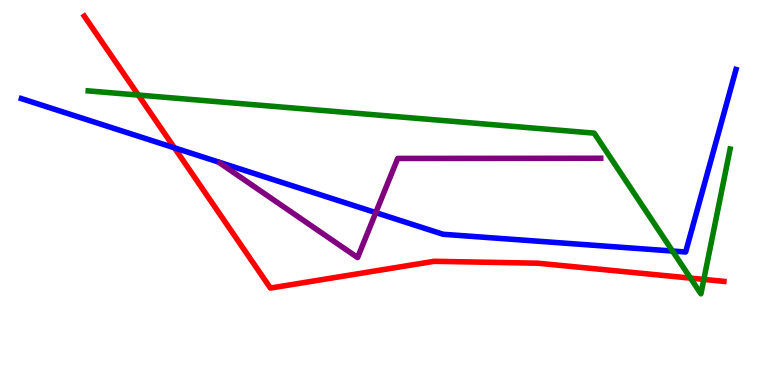[{'lines': ['blue', 'red'], 'intersections': [{'x': 2.25, 'y': 6.16}]}, {'lines': ['green', 'red'], 'intersections': [{'x': 1.78, 'y': 7.53}, {'x': 8.91, 'y': 2.78}, {'x': 9.08, 'y': 2.74}]}, {'lines': ['purple', 'red'], 'intersections': []}, {'lines': ['blue', 'green'], 'intersections': [{'x': 8.68, 'y': 3.48}]}, {'lines': ['blue', 'purple'], 'intersections': [{'x': 4.85, 'y': 4.48}]}, {'lines': ['green', 'purple'], 'intersections': []}]